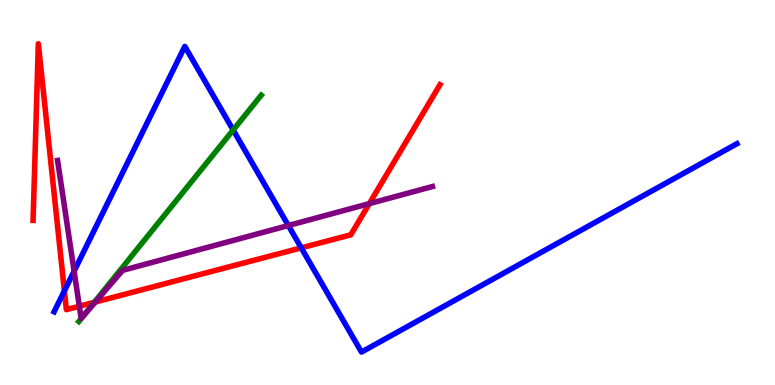[{'lines': ['blue', 'red'], 'intersections': [{'x': 0.831, 'y': 2.44}, {'x': 3.89, 'y': 3.56}]}, {'lines': ['green', 'red'], 'intersections': [{'x': 1.22, 'y': 2.15}]}, {'lines': ['purple', 'red'], 'intersections': [{'x': 1.02, 'y': 2.05}, {'x': 1.23, 'y': 2.15}, {'x': 4.77, 'y': 4.71}]}, {'lines': ['blue', 'green'], 'intersections': [{'x': 3.01, 'y': 6.62}]}, {'lines': ['blue', 'purple'], 'intersections': [{'x': 0.956, 'y': 2.96}, {'x': 3.72, 'y': 4.14}]}, {'lines': ['green', 'purple'], 'intersections': [{'x': 1.07, 'y': 1.79}]}]